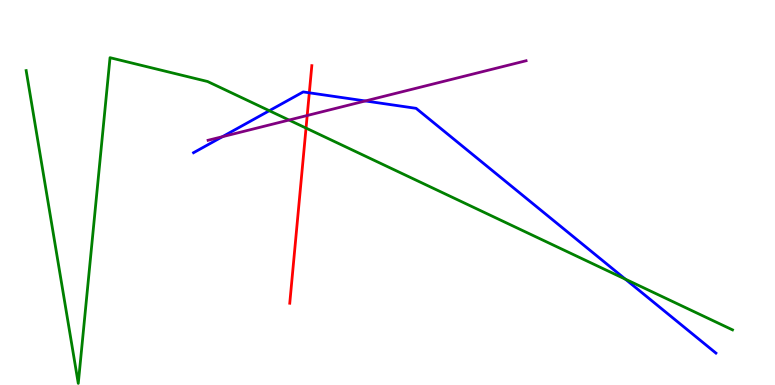[{'lines': ['blue', 'red'], 'intersections': [{'x': 3.99, 'y': 7.59}]}, {'lines': ['green', 'red'], 'intersections': [{'x': 3.95, 'y': 6.67}]}, {'lines': ['purple', 'red'], 'intersections': [{'x': 3.96, 'y': 7.0}]}, {'lines': ['blue', 'green'], 'intersections': [{'x': 3.48, 'y': 7.12}, {'x': 8.07, 'y': 2.75}]}, {'lines': ['blue', 'purple'], 'intersections': [{'x': 2.87, 'y': 6.45}, {'x': 4.71, 'y': 7.38}]}, {'lines': ['green', 'purple'], 'intersections': [{'x': 3.73, 'y': 6.88}]}]